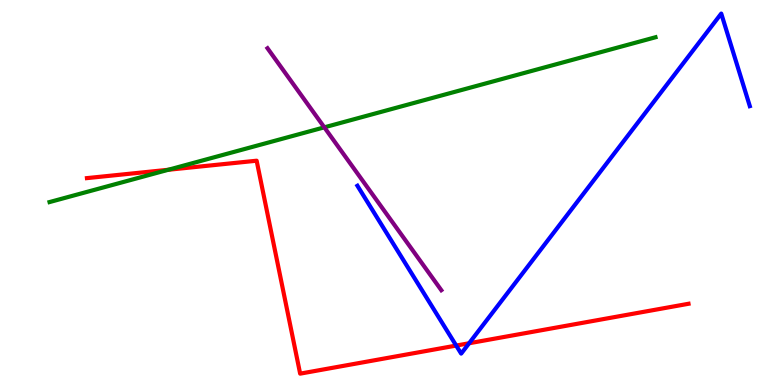[{'lines': ['blue', 'red'], 'intersections': [{'x': 5.89, 'y': 1.02}, {'x': 6.05, 'y': 1.08}]}, {'lines': ['green', 'red'], 'intersections': [{'x': 2.17, 'y': 5.59}]}, {'lines': ['purple', 'red'], 'intersections': []}, {'lines': ['blue', 'green'], 'intersections': []}, {'lines': ['blue', 'purple'], 'intersections': []}, {'lines': ['green', 'purple'], 'intersections': [{'x': 4.18, 'y': 6.69}]}]